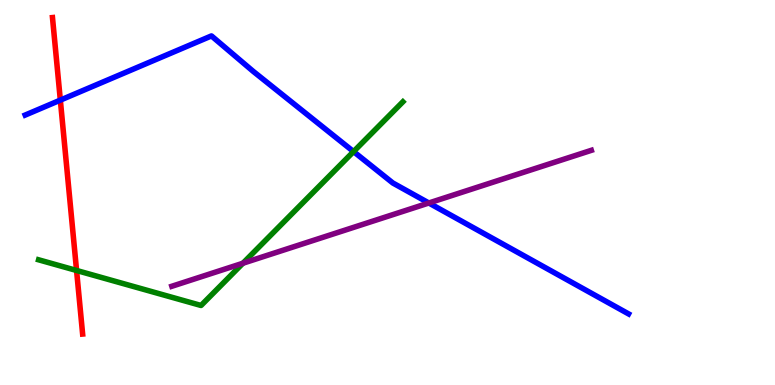[{'lines': ['blue', 'red'], 'intersections': [{'x': 0.779, 'y': 7.4}]}, {'lines': ['green', 'red'], 'intersections': [{'x': 0.988, 'y': 2.97}]}, {'lines': ['purple', 'red'], 'intersections': []}, {'lines': ['blue', 'green'], 'intersections': [{'x': 4.56, 'y': 6.06}]}, {'lines': ['blue', 'purple'], 'intersections': [{'x': 5.53, 'y': 4.73}]}, {'lines': ['green', 'purple'], 'intersections': [{'x': 3.13, 'y': 3.16}]}]